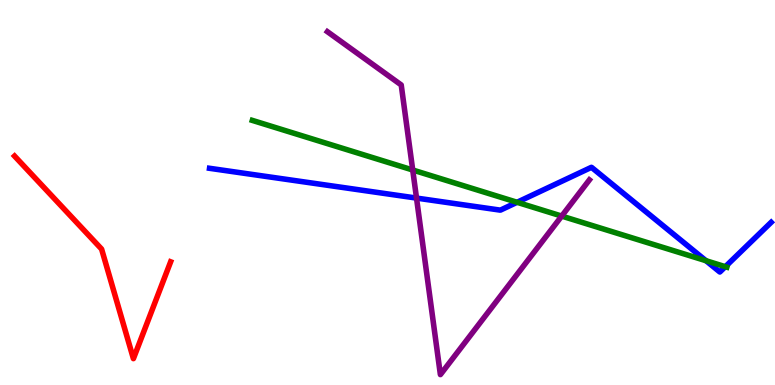[{'lines': ['blue', 'red'], 'intersections': []}, {'lines': ['green', 'red'], 'intersections': []}, {'lines': ['purple', 'red'], 'intersections': []}, {'lines': ['blue', 'green'], 'intersections': [{'x': 6.67, 'y': 4.75}, {'x': 9.11, 'y': 3.23}, {'x': 9.36, 'y': 3.07}]}, {'lines': ['blue', 'purple'], 'intersections': [{'x': 5.37, 'y': 4.86}]}, {'lines': ['green', 'purple'], 'intersections': [{'x': 5.33, 'y': 5.58}, {'x': 7.25, 'y': 4.39}]}]